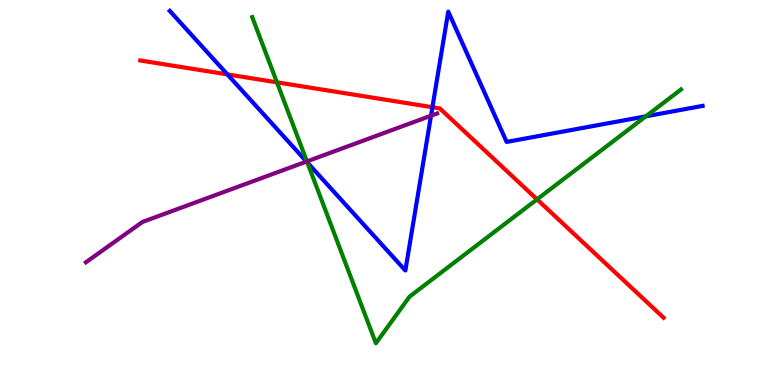[{'lines': ['blue', 'red'], 'intersections': [{'x': 2.93, 'y': 8.07}, {'x': 5.58, 'y': 7.22}]}, {'lines': ['green', 'red'], 'intersections': [{'x': 3.57, 'y': 7.86}, {'x': 6.93, 'y': 4.82}]}, {'lines': ['purple', 'red'], 'intersections': []}, {'lines': ['blue', 'green'], 'intersections': [{'x': 3.97, 'y': 5.78}, {'x': 8.33, 'y': 6.98}]}, {'lines': ['blue', 'purple'], 'intersections': [{'x': 3.95, 'y': 5.8}, {'x': 5.56, 'y': 6.99}]}, {'lines': ['green', 'purple'], 'intersections': [{'x': 3.96, 'y': 5.81}]}]